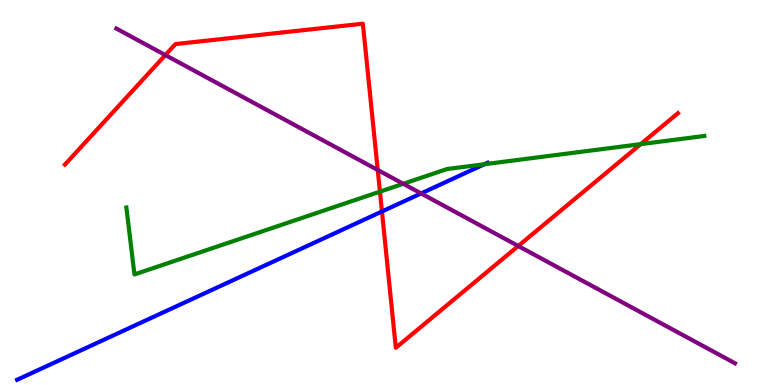[{'lines': ['blue', 'red'], 'intersections': [{'x': 4.93, 'y': 4.51}]}, {'lines': ['green', 'red'], 'intersections': [{'x': 4.9, 'y': 5.02}, {'x': 8.27, 'y': 6.26}]}, {'lines': ['purple', 'red'], 'intersections': [{'x': 2.13, 'y': 8.57}, {'x': 4.87, 'y': 5.59}, {'x': 6.69, 'y': 3.61}]}, {'lines': ['blue', 'green'], 'intersections': [{'x': 6.25, 'y': 5.73}]}, {'lines': ['blue', 'purple'], 'intersections': [{'x': 5.43, 'y': 4.98}]}, {'lines': ['green', 'purple'], 'intersections': [{'x': 5.2, 'y': 5.23}]}]